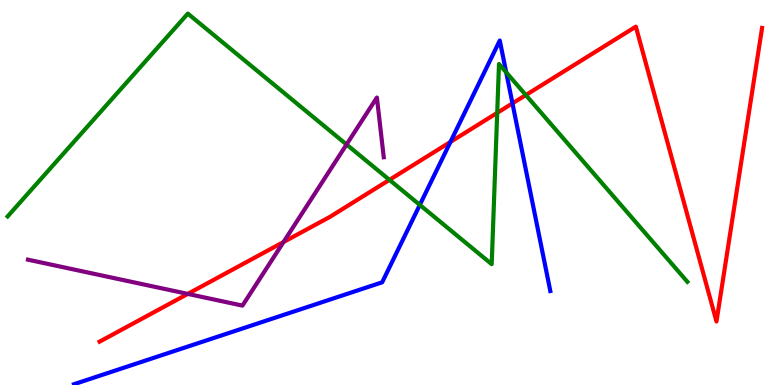[{'lines': ['blue', 'red'], 'intersections': [{'x': 5.81, 'y': 6.31}, {'x': 6.61, 'y': 7.32}]}, {'lines': ['green', 'red'], 'intersections': [{'x': 5.03, 'y': 5.33}, {'x': 6.42, 'y': 7.07}, {'x': 6.78, 'y': 7.53}]}, {'lines': ['purple', 'red'], 'intersections': [{'x': 2.42, 'y': 2.37}, {'x': 3.66, 'y': 3.71}]}, {'lines': ['blue', 'green'], 'intersections': [{'x': 5.42, 'y': 4.68}, {'x': 6.53, 'y': 8.12}]}, {'lines': ['blue', 'purple'], 'intersections': []}, {'lines': ['green', 'purple'], 'intersections': [{'x': 4.47, 'y': 6.25}]}]